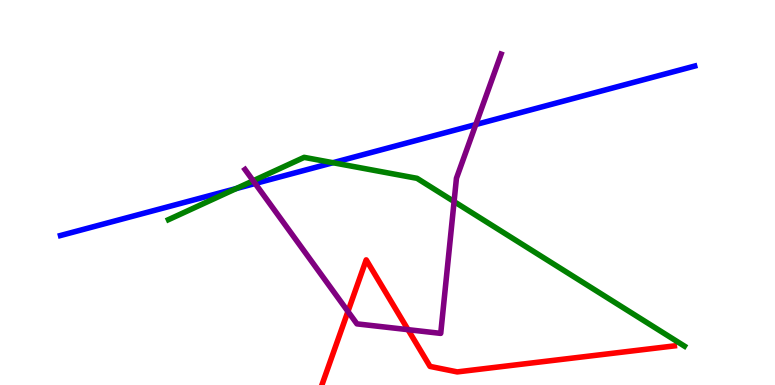[{'lines': ['blue', 'red'], 'intersections': []}, {'lines': ['green', 'red'], 'intersections': []}, {'lines': ['purple', 'red'], 'intersections': [{'x': 4.49, 'y': 1.91}, {'x': 5.26, 'y': 1.44}]}, {'lines': ['blue', 'green'], 'intersections': [{'x': 3.05, 'y': 5.1}, {'x': 4.3, 'y': 5.77}]}, {'lines': ['blue', 'purple'], 'intersections': [{'x': 3.29, 'y': 5.23}, {'x': 6.14, 'y': 6.76}]}, {'lines': ['green', 'purple'], 'intersections': [{'x': 3.27, 'y': 5.3}, {'x': 5.86, 'y': 4.76}]}]